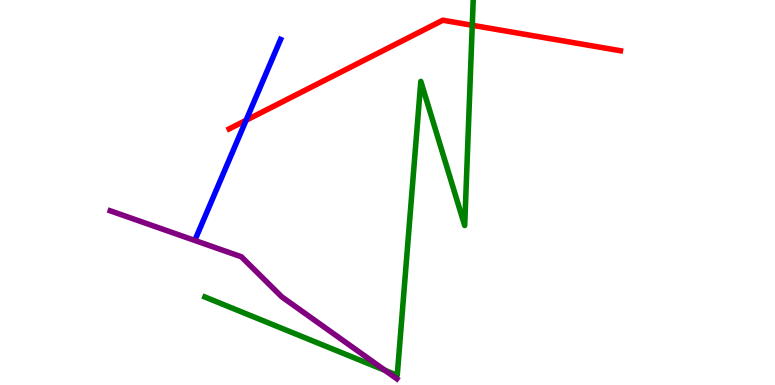[{'lines': ['blue', 'red'], 'intersections': [{'x': 3.18, 'y': 6.88}]}, {'lines': ['green', 'red'], 'intersections': [{'x': 6.09, 'y': 9.34}]}, {'lines': ['purple', 'red'], 'intersections': []}, {'lines': ['blue', 'green'], 'intersections': []}, {'lines': ['blue', 'purple'], 'intersections': []}, {'lines': ['green', 'purple'], 'intersections': [{'x': 4.97, 'y': 0.38}]}]